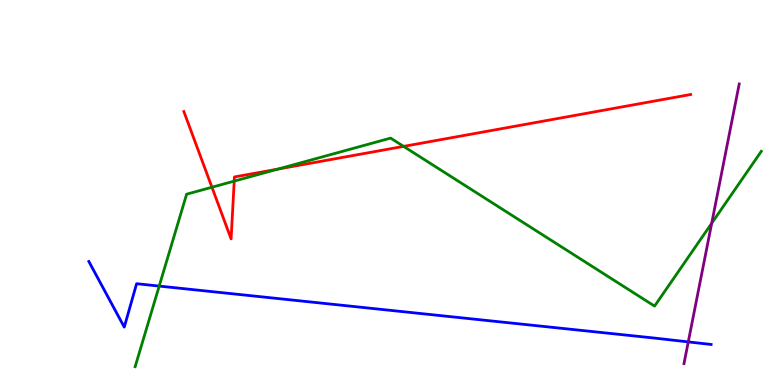[{'lines': ['blue', 'red'], 'intersections': []}, {'lines': ['green', 'red'], 'intersections': [{'x': 2.73, 'y': 5.14}, {'x': 3.02, 'y': 5.3}, {'x': 3.59, 'y': 5.61}, {'x': 5.21, 'y': 6.2}]}, {'lines': ['purple', 'red'], 'intersections': []}, {'lines': ['blue', 'green'], 'intersections': [{'x': 2.05, 'y': 2.57}]}, {'lines': ['blue', 'purple'], 'intersections': [{'x': 8.88, 'y': 1.12}]}, {'lines': ['green', 'purple'], 'intersections': [{'x': 9.18, 'y': 4.2}]}]